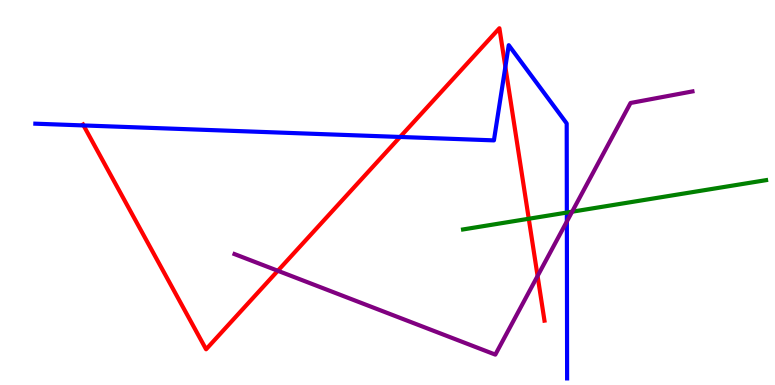[{'lines': ['blue', 'red'], 'intersections': [{'x': 1.08, 'y': 6.74}, {'x': 5.16, 'y': 6.44}, {'x': 6.52, 'y': 8.26}]}, {'lines': ['green', 'red'], 'intersections': [{'x': 6.82, 'y': 4.32}]}, {'lines': ['purple', 'red'], 'intersections': [{'x': 3.58, 'y': 2.97}, {'x': 6.94, 'y': 2.83}]}, {'lines': ['blue', 'green'], 'intersections': [{'x': 7.31, 'y': 4.48}]}, {'lines': ['blue', 'purple'], 'intersections': [{'x': 7.31, 'y': 4.25}]}, {'lines': ['green', 'purple'], 'intersections': [{'x': 7.38, 'y': 4.5}]}]